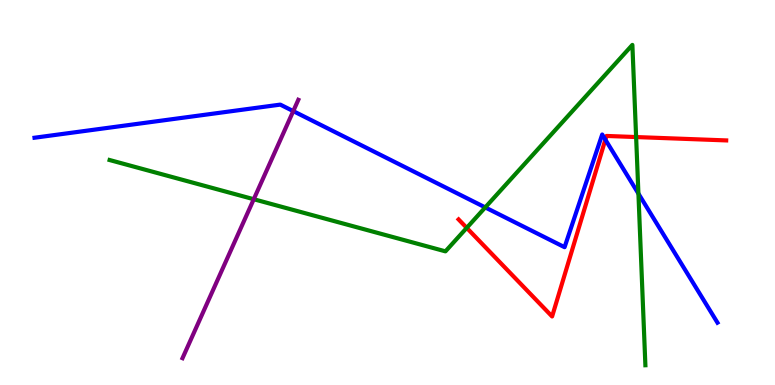[{'lines': ['blue', 'red'], 'intersections': [{'x': 7.81, 'y': 6.37}]}, {'lines': ['green', 'red'], 'intersections': [{'x': 6.02, 'y': 4.08}, {'x': 8.21, 'y': 6.44}]}, {'lines': ['purple', 'red'], 'intersections': []}, {'lines': ['blue', 'green'], 'intersections': [{'x': 6.26, 'y': 4.61}, {'x': 8.24, 'y': 4.97}]}, {'lines': ['blue', 'purple'], 'intersections': [{'x': 3.78, 'y': 7.11}]}, {'lines': ['green', 'purple'], 'intersections': [{'x': 3.27, 'y': 4.83}]}]